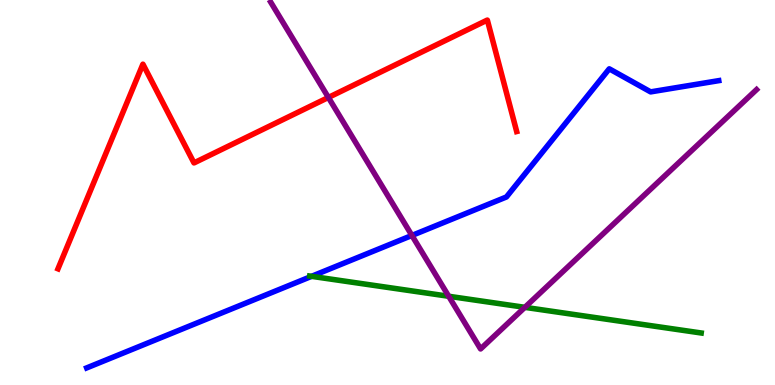[{'lines': ['blue', 'red'], 'intersections': []}, {'lines': ['green', 'red'], 'intersections': []}, {'lines': ['purple', 'red'], 'intersections': [{'x': 4.24, 'y': 7.47}]}, {'lines': ['blue', 'green'], 'intersections': [{'x': 4.02, 'y': 2.82}]}, {'lines': ['blue', 'purple'], 'intersections': [{'x': 5.31, 'y': 3.88}]}, {'lines': ['green', 'purple'], 'intersections': [{'x': 5.79, 'y': 2.3}, {'x': 6.77, 'y': 2.02}]}]